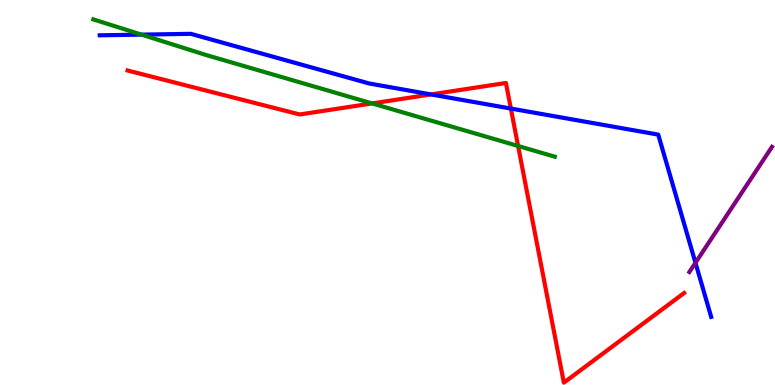[{'lines': ['blue', 'red'], 'intersections': [{'x': 5.56, 'y': 7.55}, {'x': 6.59, 'y': 7.18}]}, {'lines': ['green', 'red'], 'intersections': [{'x': 4.8, 'y': 7.31}, {'x': 6.69, 'y': 6.21}]}, {'lines': ['purple', 'red'], 'intersections': []}, {'lines': ['blue', 'green'], 'intersections': [{'x': 1.83, 'y': 9.1}]}, {'lines': ['blue', 'purple'], 'intersections': [{'x': 8.97, 'y': 3.17}]}, {'lines': ['green', 'purple'], 'intersections': []}]